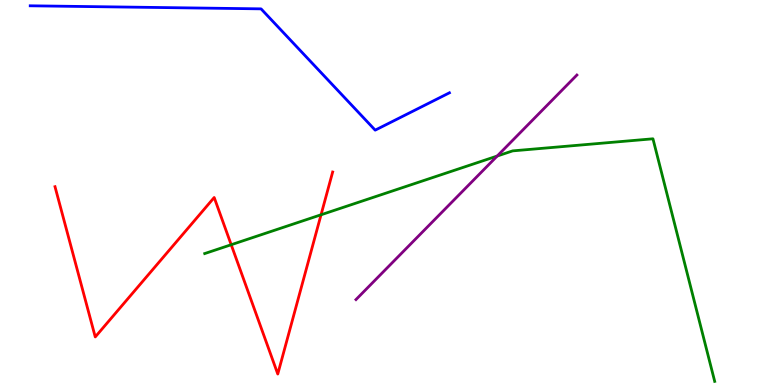[{'lines': ['blue', 'red'], 'intersections': []}, {'lines': ['green', 'red'], 'intersections': [{'x': 2.98, 'y': 3.64}, {'x': 4.14, 'y': 4.42}]}, {'lines': ['purple', 'red'], 'intersections': []}, {'lines': ['blue', 'green'], 'intersections': []}, {'lines': ['blue', 'purple'], 'intersections': []}, {'lines': ['green', 'purple'], 'intersections': [{'x': 6.42, 'y': 5.95}]}]